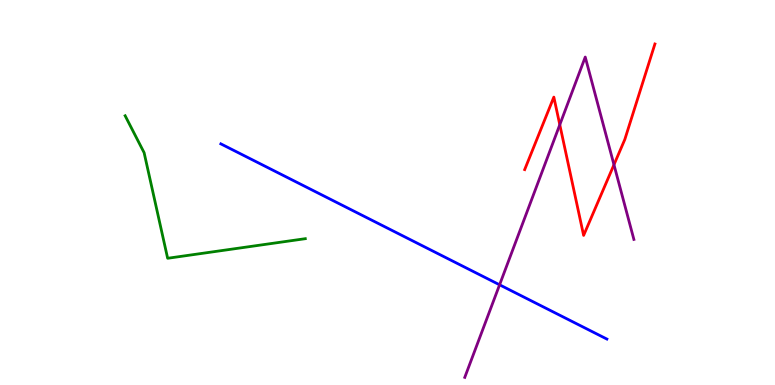[{'lines': ['blue', 'red'], 'intersections': []}, {'lines': ['green', 'red'], 'intersections': []}, {'lines': ['purple', 'red'], 'intersections': [{'x': 7.22, 'y': 6.76}, {'x': 7.92, 'y': 5.72}]}, {'lines': ['blue', 'green'], 'intersections': []}, {'lines': ['blue', 'purple'], 'intersections': [{'x': 6.45, 'y': 2.6}]}, {'lines': ['green', 'purple'], 'intersections': []}]